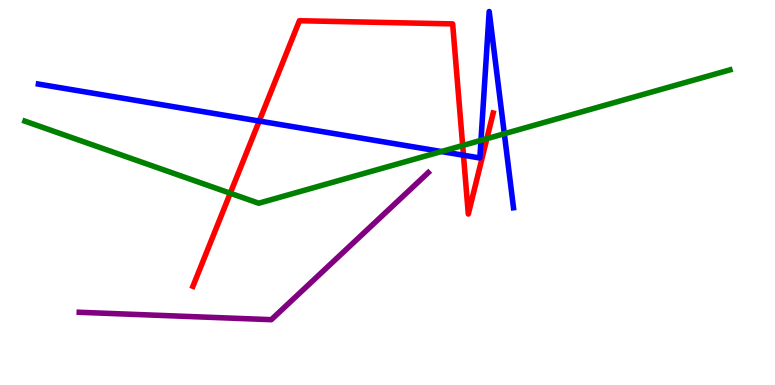[{'lines': ['blue', 'red'], 'intersections': [{'x': 3.34, 'y': 6.86}, {'x': 5.98, 'y': 5.97}]}, {'lines': ['green', 'red'], 'intersections': [{'x': 2.97, 'y': 4.98}, {'x': 5.97, 'y': 6.22}, {'x': 6.28, 'y': 6.4}]}, {'lines': ['purple', 'red'], 'intersections': []}, {'lines': ['blue', 'green'], 'intersections': [{'x': 5.7, 'y': 6.06}, {'x': 6.21, 'y': 6.35}, {'x': 6.51, 'y': 6.53}]}, {'lines': ['blue', 'purple'], 'intersections': []}, {'lines': ['green', 'purple'], 'intersections': []}]